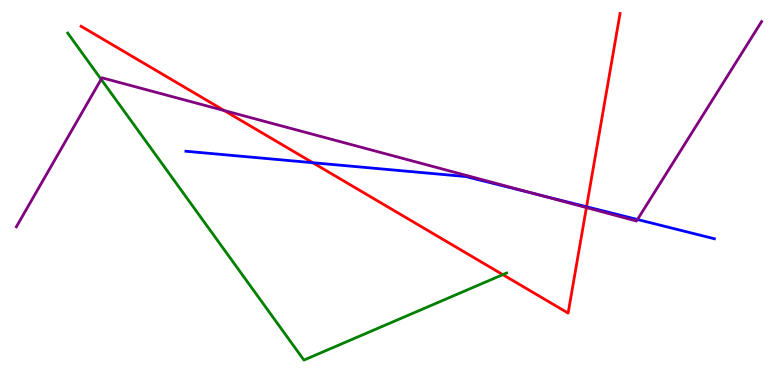[{'lines': ['blue', 'red'], 'intersections': [{'x': 4.04, 'y': 5.77}, {'x': 7.57, 'y': 4.63}]}, {'lines': ['green', 'red'], 'intersections': [{'x': 6.49, 'y': 2.87}]}, {'lines': ['purple', 'red'], 'intersections': [{'x': 2.89, 'y': 7.13}, {'x': 7.57, 'y': 4.61}]}, {'lines': ['blue', 'green'], 'intersections': []}, {'lines': ['blue', 'purple'], 'intersections': [{'x': 6.93, 'y': 4.95}, {'x': 8.23, 'y': 4.3}]}, {'lines': ['green', 'purple'], 'intersections': [{'x': 1.3, 'y': 7.94}]}]